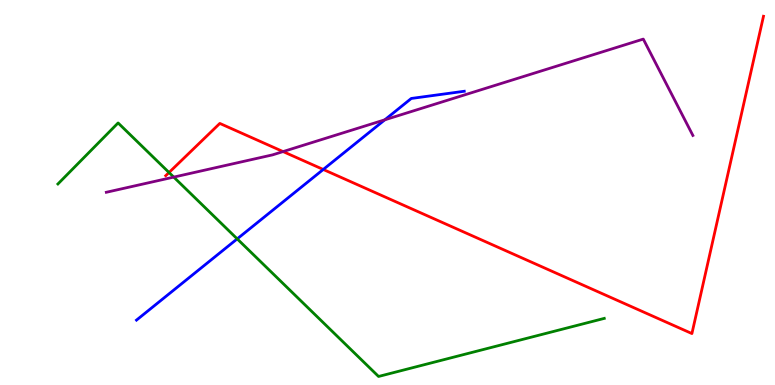[{'lines': ['blue', 'red'], 'intersections': [{'x': 4.17, 'y': 5.6}]}, {'lines': ['green', 'red'], 'intersections': [{'x': 2.18, 'y': 5.52}]}, {'lines': ['purple', 'red'], 'intersections': [{'x': 3.65, 'y': 6.06}]}, {'lines': ['blue', 'green'], 'intersections': [{'x': 3.06, 'y': 3.8}]}, {'lines': ['blue', 'purple'], 'intersections': [{'x': 4.97, 'y': 6.89}]}, {'lines': ['green', 'purple'], 'intersections': [{'x': 2.24, 'y': 5.4}]}]